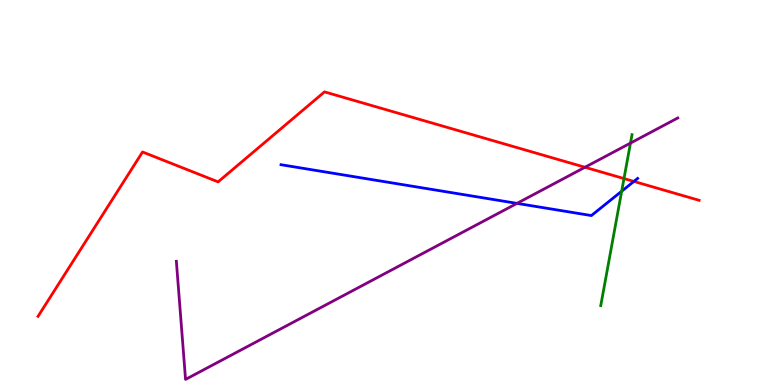[{'lines': ['blue', 'red'], 'intersections': [{'x': 8.18, 'y': 5.29}]}, {'lines': ['green', 'red'], 'intersections': [{'x': 8.05, 'y': 5.36}]}, {'lines': ['purple', 'red'], 'intersections': [{'x': 7.55, 'y': 5.66}]}, {'lines': ['blue', 'green'], 'intersections': [{'x': 8.02, 'y': 5.03}]}, {'lines': ['blue', 'purple'], 'intersections': [{'x': 6.67, 'y': 4.72}]}, {'lines': ['green', 'purple'], 'intersections': [{'x': 8.14, 'y': 6.28}]}]